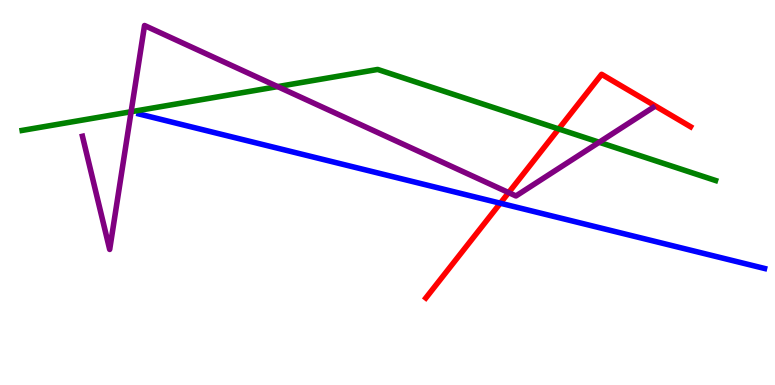[{'lines': ['blue', 'red'], 'intersections': [{'x': 6.46, 'y': 4.72}]}, {'lines': ['green', 'red'], 'intersections': [{'x': 7.21, 'y': 6.65}]}, {'lines': ['purple', 'red'], 'intersections': [{'x': 6.56, 'y': 5.0}]}, {'lines': ['blue', 'green'], 'intersections': []}, {'lines': ['blue', 'purple'], 'intersections': []}, {'lines': ['green', 'purple'], 'intersections': [{'x': 1.69, 'y': 7.1}, {'x': 3.58, 'y': 7.75}, {'x': 7.73, 'y': 6.31}]}]